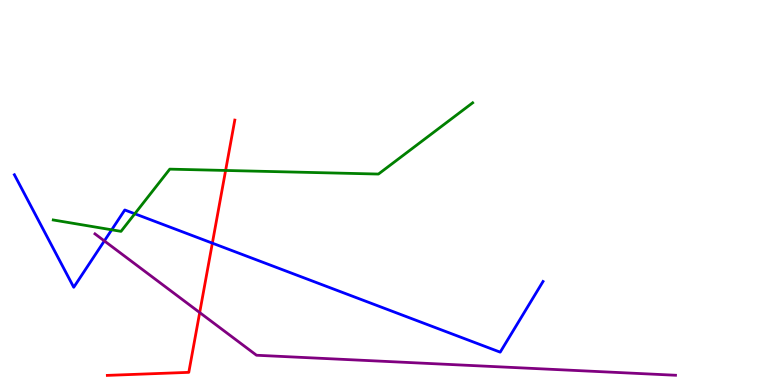[{'lines': ['blue', 'red'], 'intersections': [{'x': 2.74, 'y': 3.68}]}, {'lines': ['green', 'red'], 'intersections': [{'x': 2.91, 'y': 5.57}]}, {'lines': ['purple', 'red'], 'intersections': [{'x': 2.58, 'y': 1.88}]}, {'lines': ['blue', 'green'], 'intersections': [{'x': 1.44, 'y': 4.03}, {'x': 1.74, 'y': 4.45}]}, {'lines': ['blue', 'purple'], 'intersections': [{'x': 1.35, 'y': 3.74}]}, {'lines': ['green', 'purple'], 'intersections': []}]